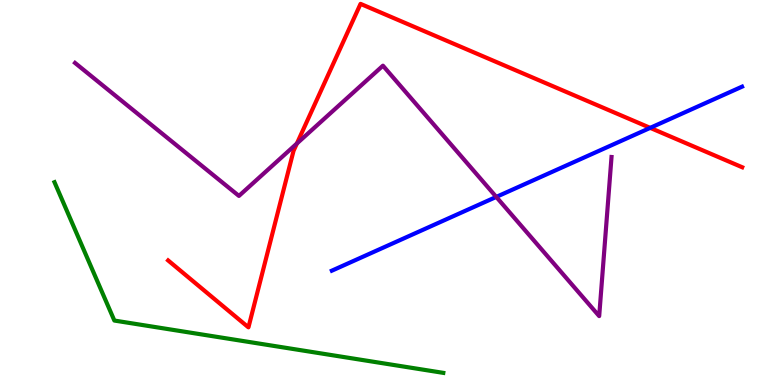[{'lines': ['blue', 'red'], 'intersections': [{'x': 8.39, 'y': 6.68}]}, {'lines': ['green', 'red'], 'intersections': []}, {'lines': ['purple', 'red'], 'intersections': [{'x': 3.83, 'y': 6.27}]}, {'lines': ['blue', 'green'], 'intersections': []}, {'lines': ['blue', 'purple'], 'intersections': [{'x': 6.4, 'y': 4.89}]}, {'lines': ['green', 'purple'], 'intersections': []}]